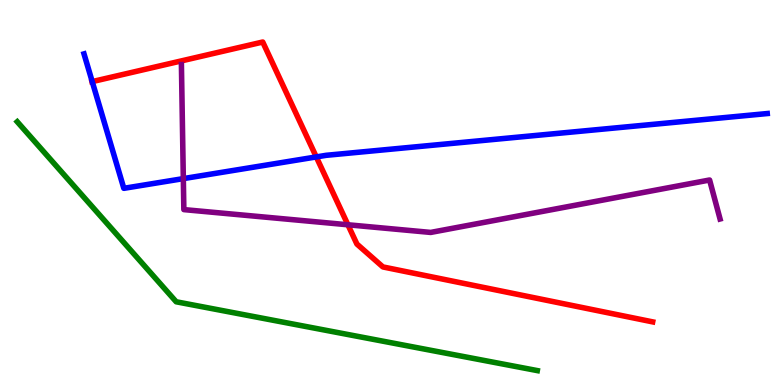[{'lines': ['blue', 'red'], 'intersections': [{'x': 1.19, 'y': 7.88}, {'x': 4.08, 'y': 5.92}]}, {'lines': ['green', 'red'], 'intersections': []}, {'lines': ['purple', 'red'], 'intersections': [{'x': 4.49, 'y': 4.16}]}, {'lines': ['blue', 'green'], 'intersections': []}, {'lines': ['blue', 'purple'], 'intersections': [{'x': 2.37, 'y': 5.36}]}, {'lines': ['green', 'purple'], 'intersections': []}]